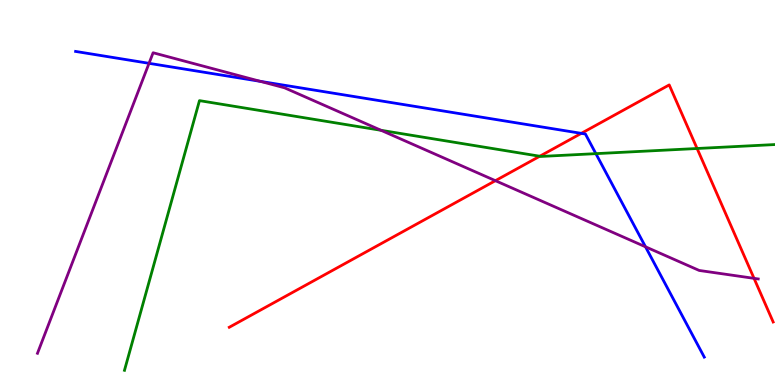[{'lines': ['blue', 'red'], 'intersections': [{'x': 7.5, 'y': 6.54}]}, {'lines': ['green', 'red'], 'intersections': [{'x': 6.96, 'y': 5.94}, {'x': 8.99, 'y': 6.14}]}, {'lines': ['purple', 'red'], 'intersections': [{'x': 6.39, 'y': 5.31}, {'x': 9.73, 'y': 2.77}]}, {'lines': ['blue', 'green'], 'intersections': [{'x': 7.69, 'y': 6.01}]}, {'lines': ['blue', 'purple'], 'intersections': [{'x': 1.92, 'y': 8.36}, {'x': 3.36, 'y': 7.89}, {'x': 8.33, 'y': 3.59}]}, {'lines': ['green', 'purple'], 'intersections': [{'x': 4.92, 'y': 6.62}]}]